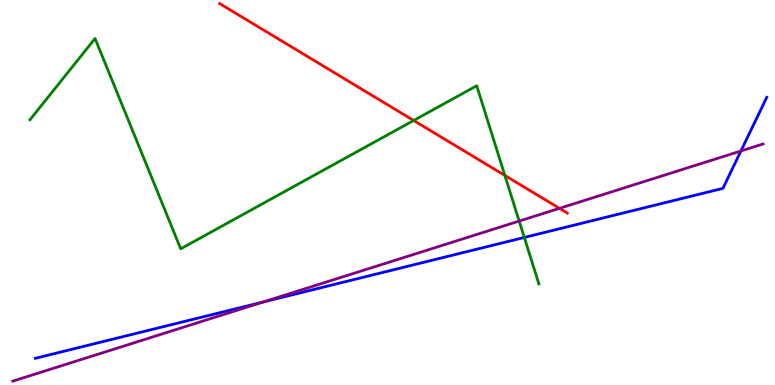[{'lines': ['blue', 'red'], 'intersections': []}, {'lines': ['green', 'red'], 'intersections': [{'x': 5.34, 'y': 6.87}, {'x': 6.51, 'y': 5.44}]}, {'lines': ['purple', 'red'], 'intersections': [{'x': 7.22, 'y': 4.59}]}, {'lines': ['blue', 'green'], 'intersections': [{'x': 6.77, 'y': 3.83}]}, {'lines': ['blue', 'purple'], 'intersections': [{'x': 3.39, 'y': 2.16}, {'x': 9.56, 'y': 6.08}]}, {'lines': ['green', 'purple'], 'intersections': [{'x': 6.7, 'y': 4.26}]}]